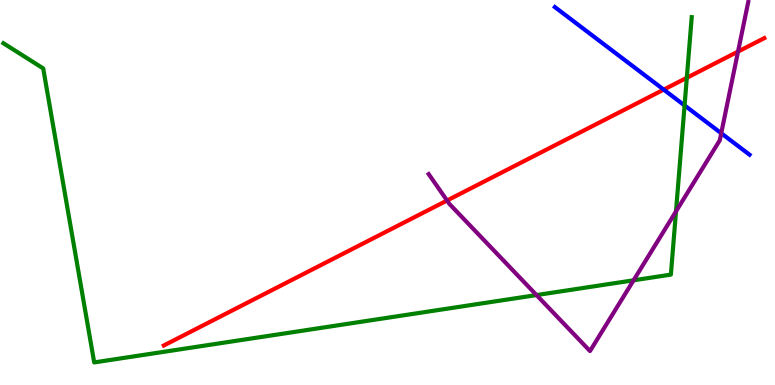[{'lines': ['blue', 'red'], 'intersections': [{'x': 8.56, 'y': 7.67}]}, {'lines': ['green', 'red'], 'intersections': [{'x': 8.86, 'y': 7.98}]}, {'lines': ['purple', 'red'], 'intersections': [{'x': 5.77, 'y': 4.79}, {'x': 9.52, 'y': 8.66}]}, {'lines': ['blue', 'green'], 'intersections': [{'x': 8.83, 'y': 7.26}]}, {'lines': ['blue', 'purple'], 'intersections': [{'x': 9.31, 'y': 6.54}]}, {'lines': ['green', 'purple'], 'intersections': [{'x': 6.92, 'y': 2.34}, {'x': 8.18, 'y': 2.72}, {'x': 8.72, 'y': 4.51}]}]